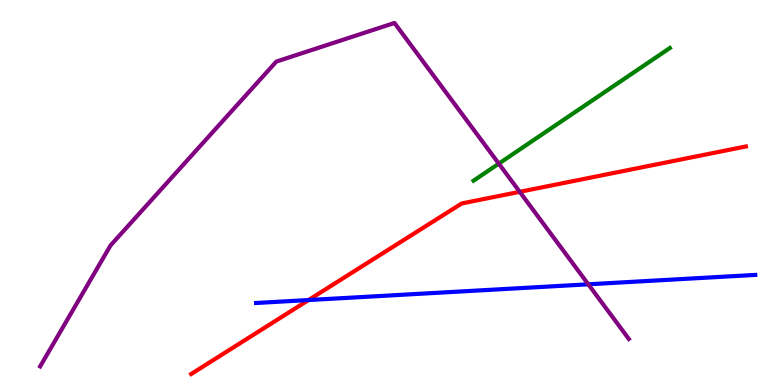[{'lines': ['blue', 'red'], 'intersections': [{'x': 3.98, 'y': 2.21}]}, {'lines': ['green', 'red'], 'intersections': []}, {'lines': ['purple', 'red'], 'intersections': [{'x': 6.71, 'y': 5.02}]}, {'lines': ['blue', 'green'], 'intersections': []}, {'lines': ['blue', 'purple'], 'intersections': [{'x': 7.59, 'y': 2.62}]}, {'lines': ['green', 'purple'], 'intersections': [{'x': 6.44, 'y': 5.75}]}]